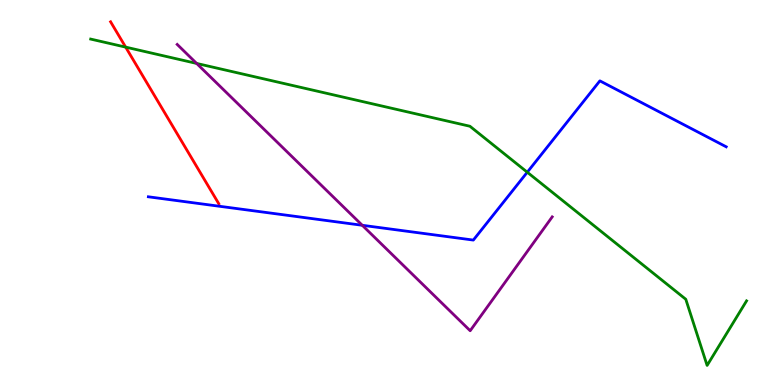[{'lines': ['blue', 'red'], 'intersections': []}, {'lines': ['green', 'red'], 'intersections': [{'x': 1.62, 'y': 8.78}]}, {'lines': ['purple', 'red'], 'intersections': []}, {'lines': ['blue', 'green'], 'intersections': [{'x': 6.8, 'y': 5.53}]}, {'lines': ['blue', 'purple'], 'intersections': [{'x': 4.67, 'y': 4.15}]}, {'lines': ['green', 'purple'], 'intersections': [{'x': 2.54, 'y': 8.35}]}]